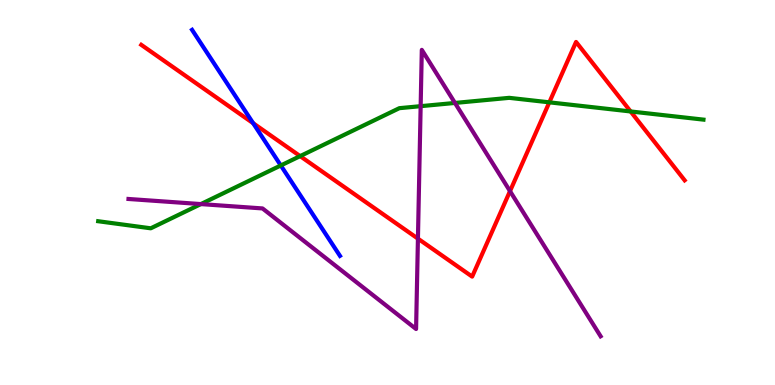[{'lines': ['blue', 'red'], 'intersections': [{'x': 3.27, 'y': 6.8}]}, {'lines': ['green', 'red'], 'intersections': [{'x': 3.87, 'y': 5.94}, {'x': 7.09, 'y': 7.34}, {'x': 8.14, 'y': 7.1}]}, {'lines': ['purple', 'red'], 'intersections': [{'x': 5.39, 'y': 3.8}, {'x': 6.58, 'y': 5.04}]}, {'lines': ['blue', 'green'], 'intersections': [{'x': 3.62, 'y': 5.7}]}, {'lines': ['blue', 'purple'], 'intersections': []}, {'lines': ['green', 'purple'], 'intersections': [{'x': 2.59, 'y': 4.7}, {'x': 5.43, 'y': 7.24}, {'x': 5.87, 'y': 7.33}]}]